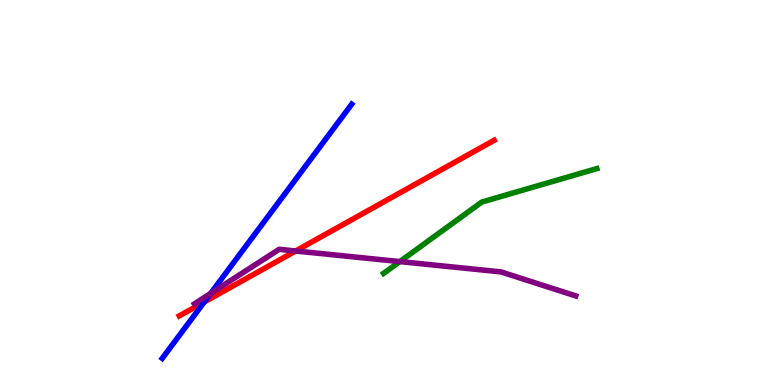[{'lines': ['blue', 'red'], 'intersections': [{'x': 2.64, 'y': 2.16}]}, {'lines': ['green', 'red'], 'intersections': []}, {'lines': ['purple', 'red'], 'intersections': [{'x': 3.81, 'y': 3.48}]}, {'lines': ['blue', 'green'], 'intersections': []}, {'lines': ['blue', 'purple'], 'intersections': [{'x': 2.72, 'y': 2.38}]}, {'lines': ['green', 'purple'], 'intersections': [{'x': 5.16, 'y': 3.21}]}]